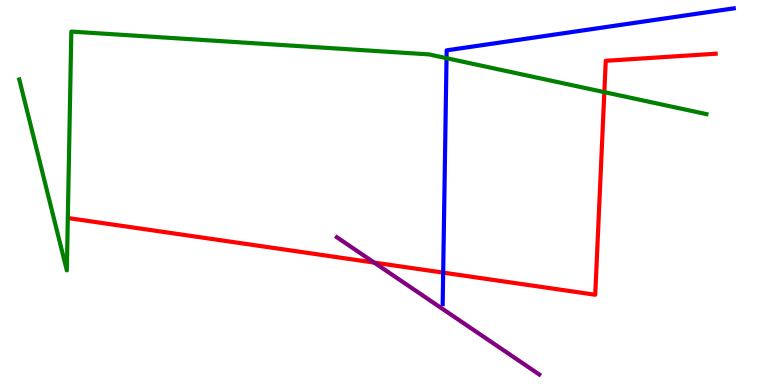[{'lines': ['blue', 'red'], 'intersections': [{'x': 5.72, 'y': 2.92}]}, {'lines': ['green', 'red'], 'intersections': [{'x': 7.8, 'y': 7.61}]}, {'lines': ['purple', 'red'], 'intersections': [{'x': 4.83, 'y': 3.18}]}, {'lines': ['blue', 'green'], 'intersections': [{'x': 5.76, 'y': 8.49}]}, {'lines': ['blue', 'purple'], 'intersections': []}, {'lines': ['green', 'purple'], 'intersections': []}]